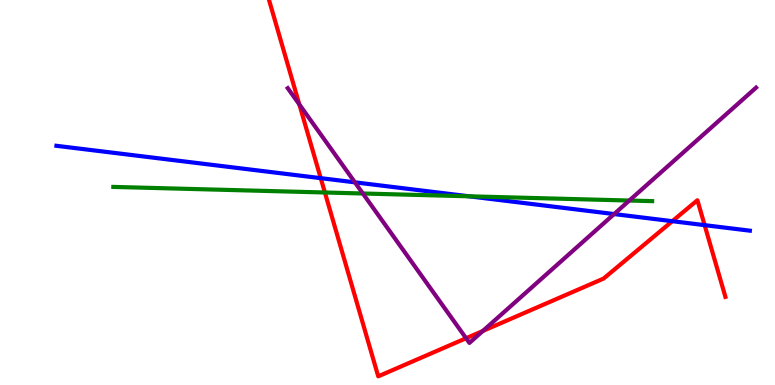[{'lines': ['blue', 'red'], 'intersections': [{'x': 4.14, 'y': 5.37}, {'x': 8.67, 'y': 4.25}, {'x': 9.09, 'y': 4.15}]}, {'lines': ['green', 'red'], 'intersections': [{'x': 4.19, 'y': 5.0}]}, {'lines': ['purple', 'red'], 'intersections': [{'x': 3.86, 'y': 7.29}, {'x': 6.01, 'y': 1.21}, {'x': 6.23, 'y': 1.4}]}, {'lines': ['blue', 'green'], 'intersections': [{'x': 6.05, 'y': 4.9}]}, {'lines': ['blue', 'purple'], 'intersections': [{'x': 4.58, 'y': 5.26}, {'x': 7.92, 'y': 4.44}]}, {'lines': ['green', 'purple'], 'intersections': [{'x': 4.68, 'y': 4.97}, {'x': 8.12, 'y': 4.79}]}]